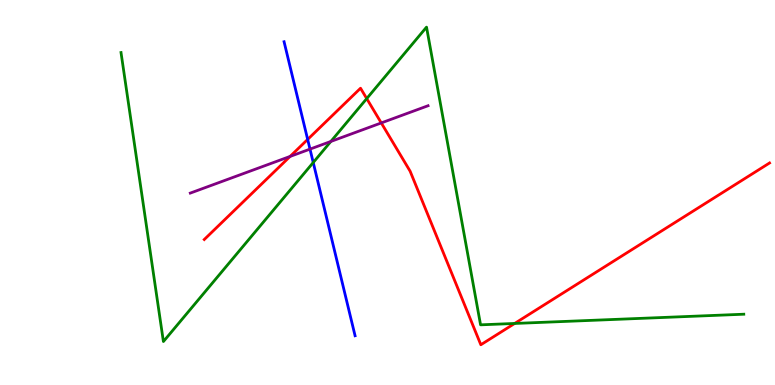[{'lines': ['blue', 'red'], 'intersections': [{'x': 3.97, 'y': 6.38}]}, {'lines': ['green', 'red'], 'intersections': [{'x': 4.73, 'y': 7.44}, {'x': 6.64, 'y': 1.6}]}, {'lines': ['purple', 'red'], 'intersections': [{'x': 3.74, 'y': 5.94}, {'x': 4.92, 'y': 6.81}]}, {'lines': ['blue', 'green'], 'intersections': [{'x': 4.04, 'y': 5.78}]}, {'lines': ['blue', 'purple'], 'intersections': [{'x': 4.0, 'y': 6.13}]}, {'lines': ['green', 'purple'], 'intersections': [{'x': 4.27, 'y': 6.33}]}]